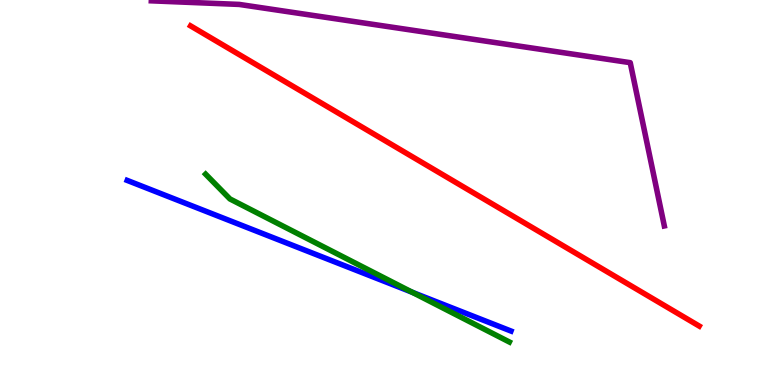[{'lines': ['blue', 'red'], 'intersections': []}, {'lines': ['green', 'red'], 'intersections': []}, {'lines': ['purple', 'red'], 'intersections': []}, {'lines': ['blue', 'green'], 'intersections': [{'x': 5.32, 'y': 2.41}]}, {'lines': ['blue', 'purple'], 'intersections': []}, {'lines': ['green', 'purple'], 'intersections': []}]